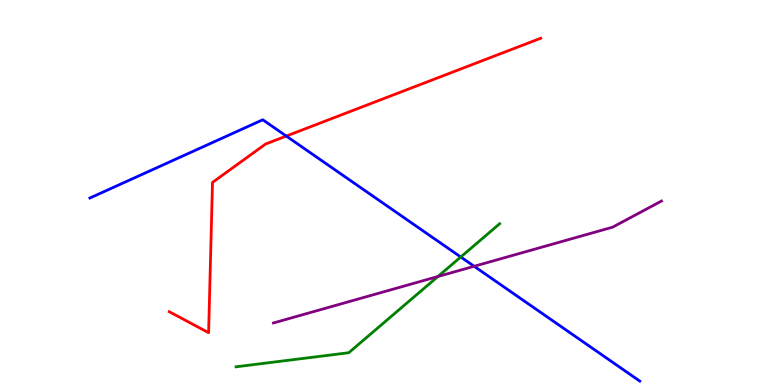[{'lines': ['blue', 'red'], 'intersections': [{'x': 3.69, 'y': 6.47}]}, {'lines': ['green', 'red'], 'intersections': []}, {'lines': ['purple', 'red'], 'intersections': []}, {'lines': ['blue', 'green'], 'intersections': [{'x': 5.95, 'y': 3.32}]}, {'lines': ['blue', 'purple'], 'intersections': [{'x': 6.12, 'y': 3.08}]}, {'lines': ['green', 'purple'], 'intersections': [{'x': 5.65, 'y': 2.82}]}]